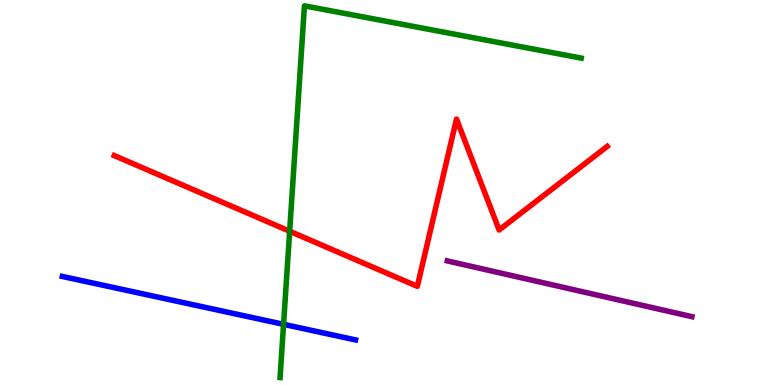[{'lines': ['blue', 'red'], 'intersections': []}, {'lines': ['green', 'red'], 'intersections': [{'x': 3.74, 'y': 3.99}]}, {'lines': ['purple', 'red'], 'intersections': []}, {'lines': ['blue', 'green'], 'intersections': [{'x': 3.66, 'y': 1.58}]}, {'lines': ['blue', 'purple'], 'intersections': []}, {'lines': ['green', 'purple'], 'intersections': []}]